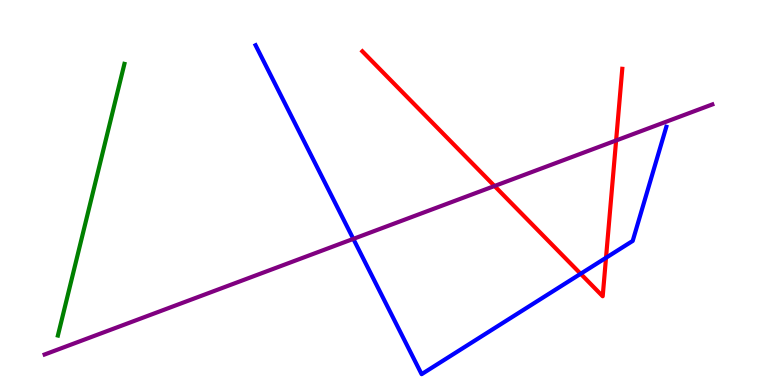[{'lines': ['blue', 'red'], 'intersections': [{'x': 7.49, 'y': 2.89}, {'x': 7.82, 'y': 3.3}]}, {'lines': ['green', 'red'], 'intersections': []}, {'lines': ['purple', 'red'], 'intersections': [{'x': 6.38, 'y': 5.17}, {'x': 7.95, 'y': 6.35}]}, {'lines': ['blue', 'green'], 'intersections': []}, {'lines': ['blue', 'purple'], 'intersections': [{'x': 4.56, 'y': 3.8}]}, {'lines': ['green', 'purple'], 'intersections': []}]